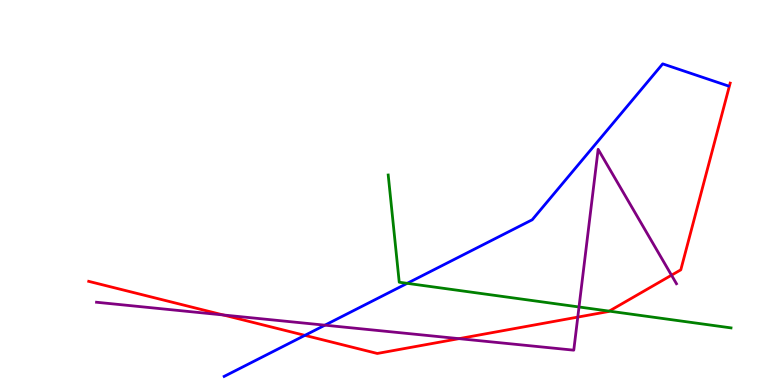[{'lines': ['blue', 'red'], 'intersections': [{'x': 3.93, 'y': 1.29}]}, {'lines': ['green', 'red'], 'intersections': [{'x': 7.86, 'y': 1.92}]}, {'lines': ['purple', 'red'], 'intersections': [{'x': 2.88, 'y': 1.82}, {'x': 5.92, 'y': 1.2}, {'x': 7.46, 'y': 1.76}, {'x': 8.66, 'y': 2.85}]}, {'lines': ['blue', 'green'], 'intersections': [{'x': 5.25, 'y': 2.64}]}, {'lines': ['blue', 'purple'], 'intersections': [{'x': 4.19, 'y': 1.55}]}, {'lines': ['green', 'purple'], 'intersections': [{'x': 7.47, 'y': 2.03}]}]